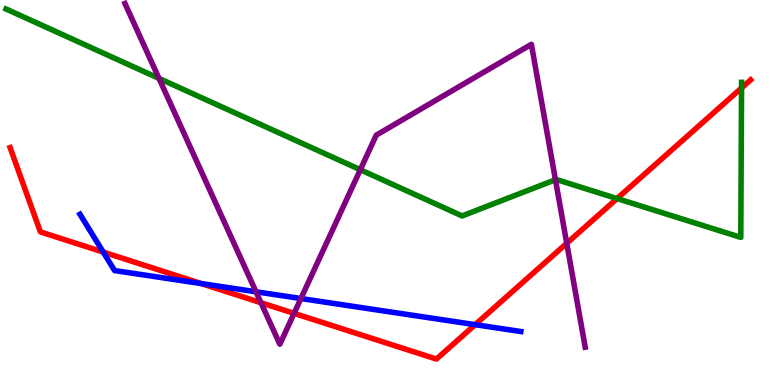[{'lines': ['blue', 'red'], 'intersections': [{'x': 1.33, 'y': 3.45}, {'x': 2.6, 'y': 2.63}, {'x': 6.13, 'y': 1.57}]}, {'lines': ['green', 'red'], 'intersections': [{'x': 7.96, 'y': 4.84}, {'x': 9.57, 'y': 7.72}]}, {'lines': ['purple', 'red'], 'intersections': [{'x': 3.37, 'y': 2.14}, {'x': 3.79, 'y': 1.86}, {'x': 7.31, 'y': 3.68}]}, {'lines': ['blue', 'green'], 'intersections': []}, {'lines': ['blue', 'purple'], 'intersections': [{'x': 3.3, 'y': 2.42}, {'x': 3.88, 'y': 2.25}]}, {'lines': ['green', 'purple'], 'intersections': [{'x': 2.05, 'y': 7.96}, {'x': 4.65, 'y': 5.59}, {'x': 7.17, 'y': 5.33}]}]